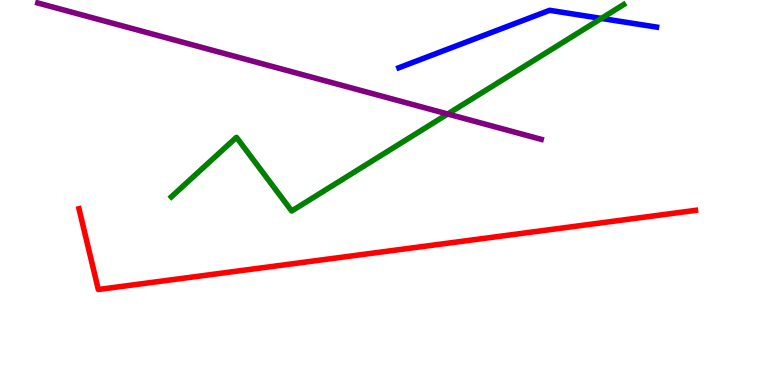[{'lines': ['blue', 'red'], 'intersections': []}, {'lines': ['green', 'red'], 'intersections': []}, {'lines': ['purple', 'red'], 'intersections': []}, {'lines': ['blue', 'green'], 'intersections': [{'x': 7.76, 'y': 9.52}]}, {'lines': ['blue', 'purple'], 'intersections': []}, {'lines': ['green', 'purple'], 'intersections': [{'x': 5.78, 'y': 7.04}]}]